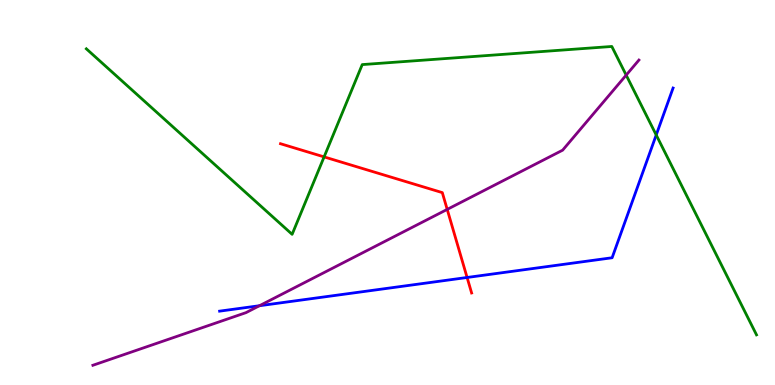[{'lines': ['blue', 'red'], 'intersections': [{'x': 6.03, 'y': 2.79}]}, {'lines': ['green', 'red'], 'intersections': [{'x': 4.18, 'y': 5.92}]}, {'lines': ['purple', 'red'], 'intersections': [{'x': 5.77, 'y': 4.56}]}, {'lines': ['blue', 'green'], 'intersections': [{'x': 8.47, 'y': 6.49}]}, {'lines': ['blue', 'purple'], 'intersections': [{'x': 3.35, 'y': 2.06}]}, {'lines': ['green', 'purple'], 'intersections': [{'x': 8.08, 'y': 8.05}]}]